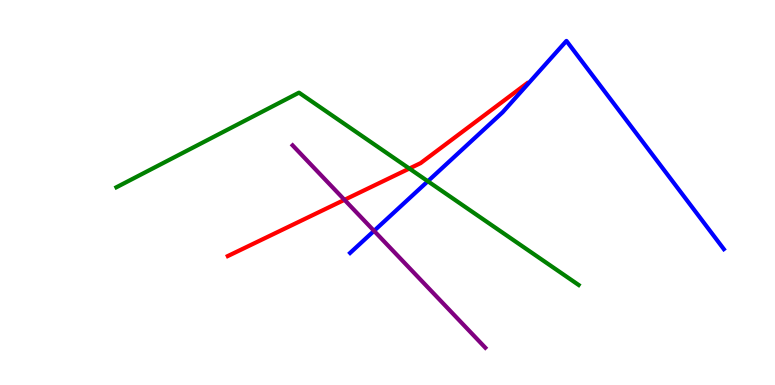[{'lines': ['blue', 'red'], 'intersections': []}, {'lines': ['green', 'red'], 'intersections': [{'x': 5.28, 'y': 5.62}]}, {'lines': ['purple', 'red'], 'intersections': [{'x': 4.44, 'y': 4.81}]}, {'lines': ['blue', 'green'], 'intersections': [{'x': 5.52, 'y': 5.29}]}, {'lines': ['blue', 'purple'], 'intersections': [{'x': 4.83, 'y': 4.0}]}, {'lines': ['green', 'purple'], 'intersections': []}]